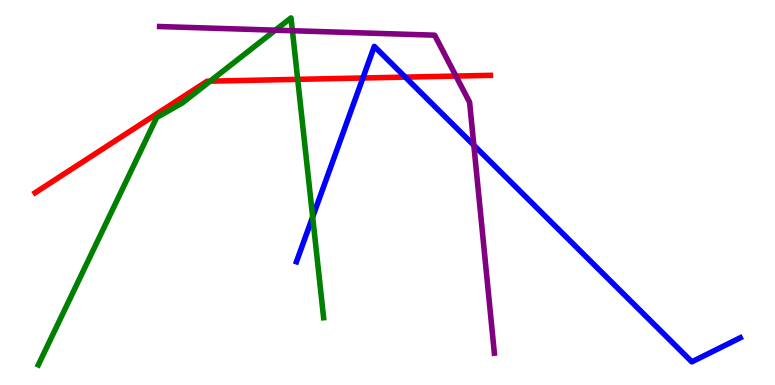[{'lines': ['blue', 'red'], 'intersections': [{'x': 4.68, 'y': 7.97}, {'x': 5.23, 'y': 8.0}]}, {'lines': ['green', 'red'], 'intersections': [{'x': 2.71, 'y': 7.89}, {'x': 3.84, 'y': 7.94}]}, {'lines': ['purple', 'red'], 'intersections': [{'x': 5.88, 'y': 8.02}]}, {'lines': ['blue', 'green'], 'intersections': [{'x': 4.03, 'y': 4.36}]}, {'lines': ['blue', 'purple'], 'intersections': [{'x': 6.11, 'y': 6.23}]}, {'lines': ['green', 'purple'], 'intersections': [{'x': 3.55, 'y': 9.22}, {'x': 3.77, 'y': 9.2}]}]